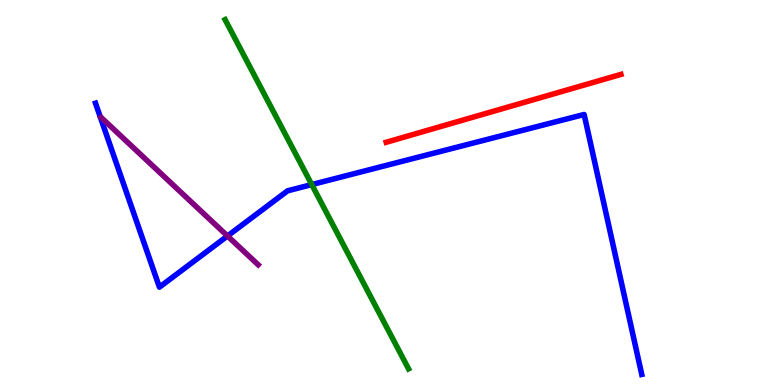[{'lines': ['blue', 'red'], 'intersections': []}, {'lines': ['green', 'red'], 'intersections': []}, {'lines': ['purple', 'red'], 'intersections': []}, {'lines': ['blue', 'green'], 'intersections': [{'x': 4.02, 'y': 5.21}]}, {'lines': ['blue', 'purple'], 'intersections': [{'x': 2.94, 'y': 3.87}]}, {'lines': ['green', 'purple'], 'intersections': []}]